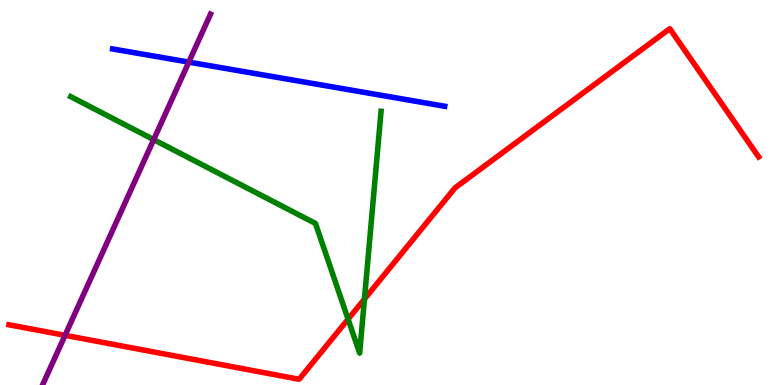[{'lines': ['blue', 'red'], 'intersections': []}, {'lines': ['green', 'red'], 'intersections': [{'x': 4.49, 'y': 1.71}, {'x': 4.7, 'y': 2.23}]}, {'lines': ['purple', 'red'], 'intersections': [{'x': 0.839, 'y': 1.29}]}, {'lines': ['blue', 'green'], 'intersections': []}, {'lines': ['blue', 'purple'], 'intersections': [{'x': 2.44, 'y': 8.39}]}, {'lines': ['green', 'purple'], 'intersections': [{'x': 1.98, 'y': 6.37}]}]